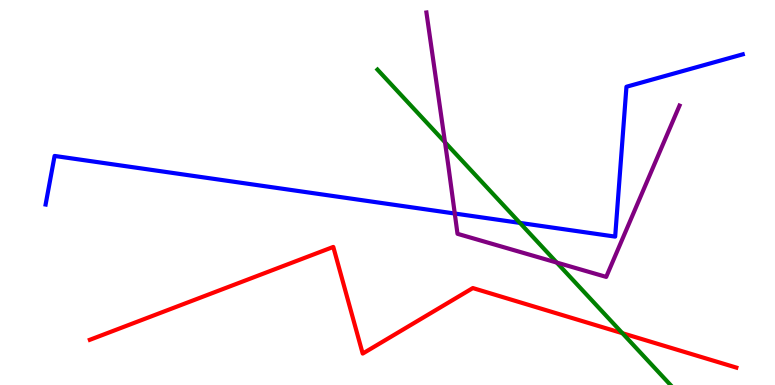[{'lines': ['blue', 'red'], 'intersections': []}, {'lines': ['green', 'red'], 'intersections': [{'x': 8.03, 'y': 1.35}]}, {'lines': ['purple', 'red'], 'intersections': []}, {'lines': ['blue', 'green'], 'intersections': [{'x': 6.71, 'y': 4.21}]}, {'lines': ['blue', 'purple'], 'intersections': [{'x': 5.87, 'y': 4.45}]}, {'lines': ['green', 'purple'], 'intersections': [{'x': 5.74, 'y': 6.31}, {'x': 7.18, 'y': 3.18}]}]